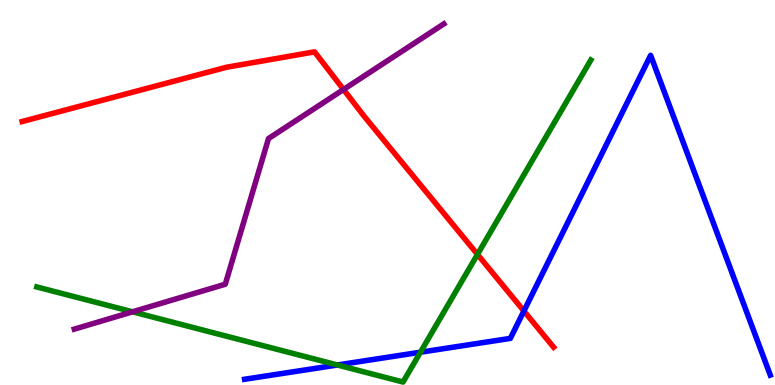[{'lines': ['blue', 'red'], 'intersections': [{'x': 6.76, 'y': 1.92}]}, {'lines': ['green', 'red'], 'intersections': [{'x': 6.16, 'y': 3.39}]}, {'lines': ['purple', 'red'], 'intersections': [{'x': 4.43, 'y': 7.68}]}, {'lines': ['blue', 'green'], 'intersections': [{'x': 4.35, 'y': 0.52}, {'x': 5.43, 'y': 0.851}]}, {'lines': ['blue', 'purple'], 'intersections': []}, {'lines': ['green', 'purple'], 'intersections': [{'x': 1.71, 'y': 1.9}]}]